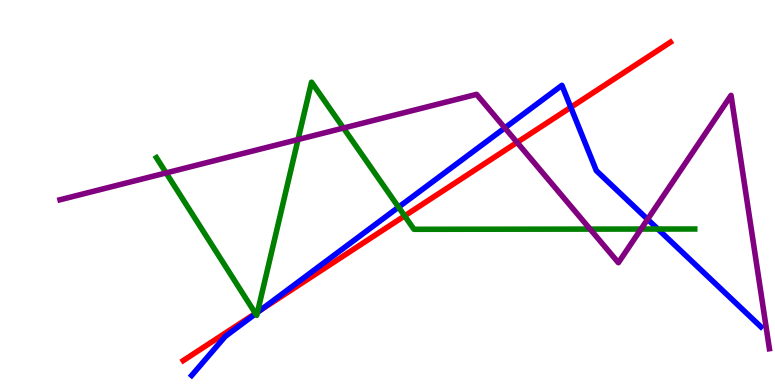[{'lines': ['blue', 'red'], 'intersections': [{'x': 3.36, 'y': 1.95}, {'x': 7.37, 'y': 7.21}]}, {'lines': ['green', 'red'], 'intersections': [{'x': 3.3, 'y': 1.86}, {'x': 3.32, 'y': 1.89}, {'x': 5.22, 'y': 4.39}]}, {'lines': ['purple', 'red'], 'intersections': [{'x': 6.67, 'y': 6.3}]}, {'lines': ['blue', 'green'], 'intersections': [{'x': 3.3, 'y': 1.85}, {'x': 3.32, 'y': 1.89}, {'x': 5.14, 'y': 4.62}, {'x': 8.49, 'y': 4.05}]}, {'lines': ['blue', 'purple'], 'intersections': [{'x': 6.51, 'y': 6.68}, {'x': 8.36, 'y': 4.3}]}, {'lines': ['green', 'purple'], 'intersections': [{'x': 2.14, 'y': 5.51}, {'x': 3.85, 'y': 6.38}, {'x': 4.43, 'y': 6.67}, {'x': 7.61, 'y': 4.05}, {'x': 8.27, 'y': 4.05}]}]